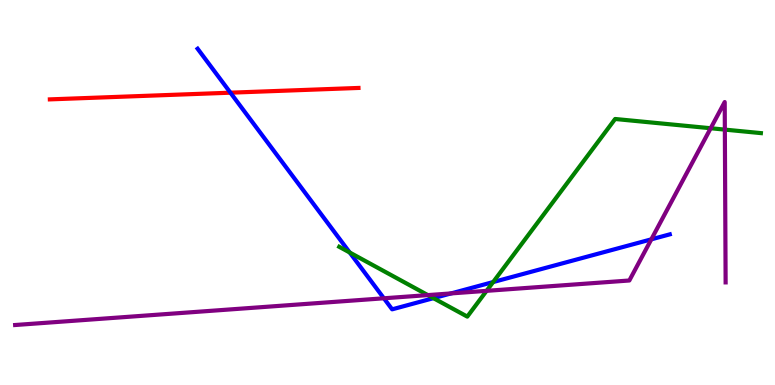[{'lines': ['blue', 'red'], 'intersections': [{'x': 2.97, 'y': 7.59}]}, {'lines': ['green', 'red'], 'intersections': []}, {'lines': ['purple', 'red'], 'intersections': []}, {'lines': ['blue', 'green'], 'intersections': [{'x': 4.51, 'y': 3.44}, {'x': 5.59, 'y': 2.26}, {'x': 6.36, 'y': 2.67}]}, {'lines': ['blue', 'purple'], 'intersections': [{'x': 4.95, 'y': 2.25}, {'x': 5.82, 'y': 2.38}, {'x': 8.4, 'y': 3.78}]}, {'lines': ['green', 'purple'], 'intersections': [{'x': 5.52, 'y': 2.34}, {'x': 6.28, 'y': 2.45}, {'x': 9.17, 'y': 6.67}, {'x': 9.35, 'y': 6.63}]}]